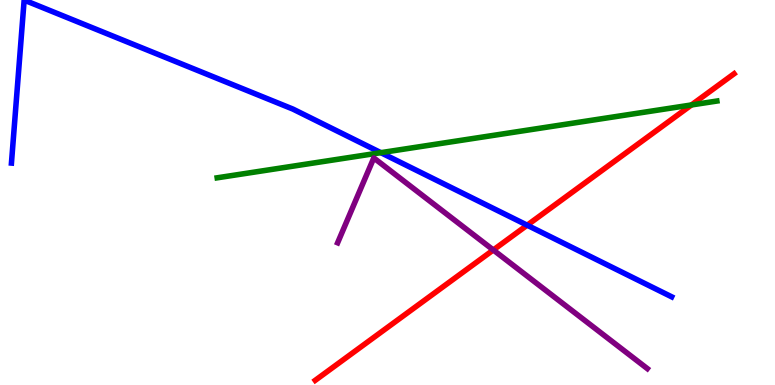[{'lines': ['blue', 'red'], 'intersections': [{'x': 6.8, 'y': 4.15}]}, {'lines': ['green', 'red'], 'intersections': [{'x': 8.92, 'y': 7.27}]}, {'lines': ['purple', 'red'], 'intersections': [{'x': 6.37, 'y': 3.51}]}, {'lines': ['blue', 'green'], 'intersections': [{'x': 4.91, 'y': 6.03}]}, {'lines': ['blue', 'purple'], 'intersections': []}, {'lines': ['green', 'purple'], 'intersections': []}]